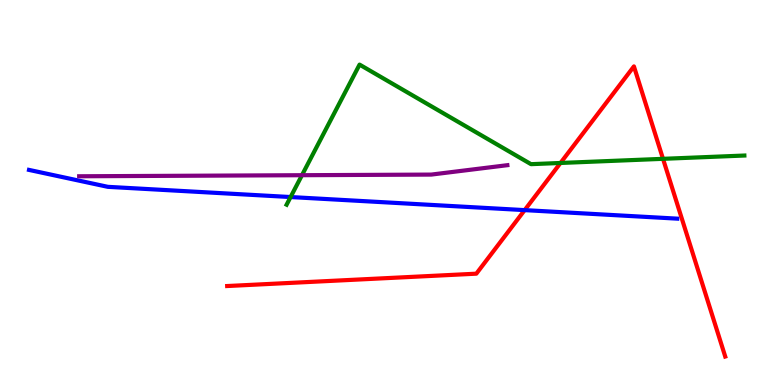[{'lines': ['blue', 'red'], 'intersections': [{'x': 6.77, 'y': 4.54}]}, {'lines': ['green', 'red'], 'intersections': [{'x': 7.23, 'y': 5.77}, {'x': 8.56, 'y': 5.87}]}, {'lines': ['purple', 'red'], 'intersections': []}, {'lines': ['blue', 'green'], 'intersections': [{'x': 3.75, 'y': 4.88}]}, {'lines': ['blue', 'purple'], 'intersections': []}, {'lines': ['green', 'purple'], 'intersections': [{'x': 3.9, 'y': 5.45}]}]